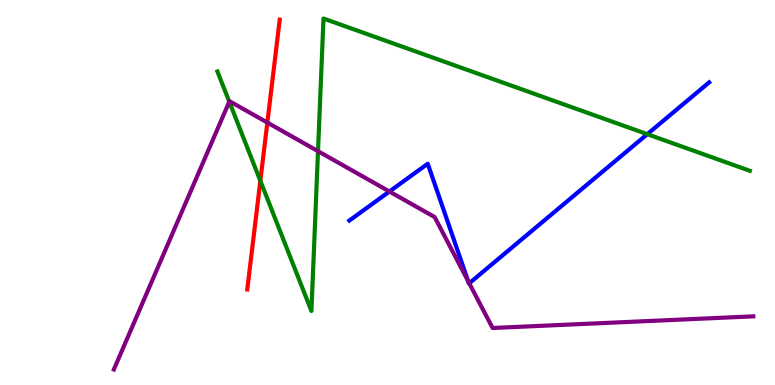[{'lines': ['blue', 'red'], 'intersections': []}, {'lines': ['green', 'red'], 'intersections': [{'x': 3.36, 'y': 5.3}]}, {'lines': ['purple', 'red'], 'intersections': [{'x': 3.45, 'y': 6.82}]}, {'lines': ['blue', 'green'], 'intersections': [{'x': 8.35, 'y': 6.51}]}, {'lines': ['blue', 'purple'], 'intersections': [{'x': 5.02, 'y': 5.03}, {'x': 6.04, 'y': 2.7}, {'x': 6.05, 'y': 2.64}]}, {'lines': ['green', 'purple'], 'intersections': [{'x': 2.96, 'y': 7.36}, {'x': 4.1, 'y': 6.07}]}]